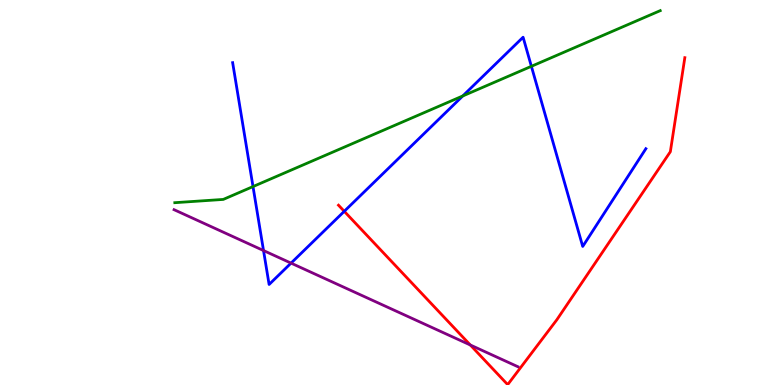[{'lines': ['blue', 'red'], 'intersections': [{'x': 4.44, 'y': 4.51}]}, {'lines': ['green', 'red'], 'intersections': []}, {'lines': ['purple', 'red'], 'intersections': [{'x': 6.07, 'y': 1.04}]}, {'lines': ['blue', 'green'], 'intersections': [{'x': 3.26, 'y': 5.15}, {'x': 5.97, 'y': 7.51}, {'x': 6.86, 'y': 8.28}]}, {'lines': ['blue', 'purple'], 'intersections': [{'x': 3.4, 'y': 3.49}, {'x': 3.76, 'y': 3.17}]}, {'lines': ['green', 'purple'], 'intersections': []}]